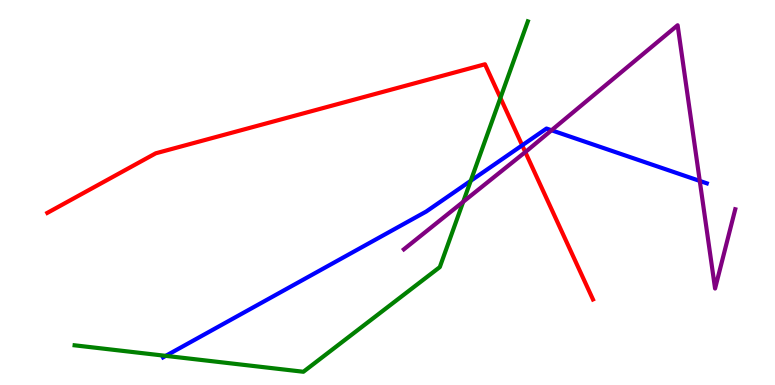[{'lines': ['blue', 'red'], 'intersections': [{'x': 6.74, 'y': 6.23}]}, {'lines': ['green', 'red'], 'intersections': [{'x': 6.46, 'y': 7.46}]}, {'lines': ['purple', 'red'], 'intersections': [{'x': 6.78, 'y': 6.05}]}, {'lines': ['blue', 'green'], 'intersections': [{'x': 2.14, 'y': 0.757}, {'x': 6.07, 'y': 5.3}]}, {'lines': ['blue', 'purple'], 'intersections': [{'x': 7.12, 'y': 6.62}, {'x': 9.03, 'y': 5.3}]}, {'lines': ['green', 'purple'], 'intersections': [{'x': 5.98, 'y': 4.76}]}]